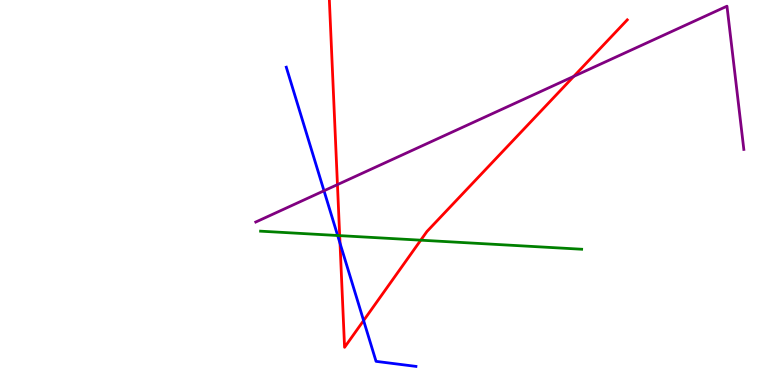[{'lines': ['blue', 'red'], 'intersections': [{'x': 4.39, 'y': 3.68}, {'x': 4.69, 'y': 1.67}]}, {'lines': ['green', 'red'], 'intersections': [{'x': 4.38, 'y': 3.88}, {'x': 5.43, 'y': 3.76}]}, {'lines': ['purple', 'red'], 'intersections': [{'x': 4.35, 'y': 5.2}, {'x': 7.4, 'y': 8.02}]}, {'lines': ['blue', 'green'], 'intersections': [{'x': 4.36, 'y': 3.88}]}, {'lines': ['blue', 'purple'], 'intersections': [{'x': 4.18, 'y': 5.04}]}, {'lines': ['green', 'purple'], 'intersections': []}]